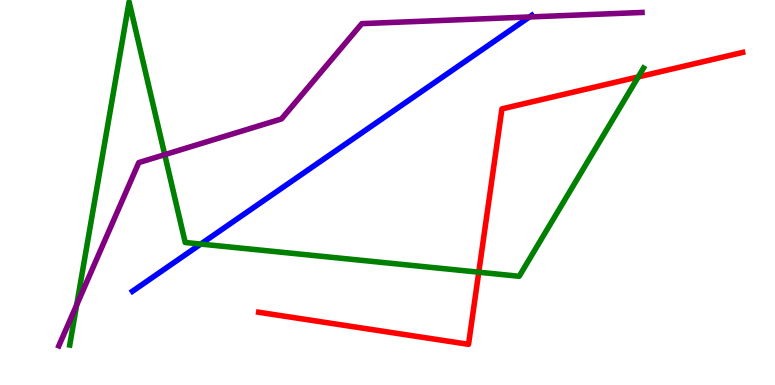[{'lines': ['blue', 'red'], 'intersections': []}, {'lines': ['green', 'red'], 'intersections': [{'x': 6.18, 'y': 2.93}, {'x': 8.24, 'y': 8.0}]}, {'lines': ['purple', 'red'], 'intersections': []}, {'lines': ['blue', 'green'], 'intersections': [{'x': 2.59, 'y': 3.66}]}, {'lines': ['blue', 'purple'], 'intersections': [{'x': 6.83, 'y': 9.56}]}, {'lines': ['green', 'purple'], 'intersections': [{'x': 0.989, 'y': 2.08}, {'x': 2.13, 'y': 5.98}]}]